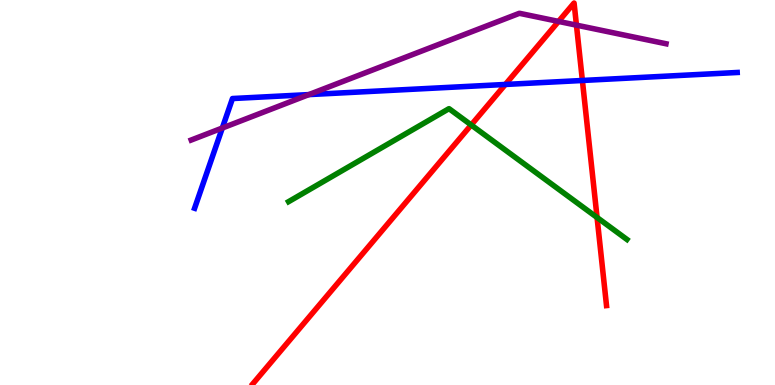[{'lines': ['blue', 'red'], 'intersections': [{'x': 6.52, 'y': 7.81}, {'x': 7.51, 'y': 7.91}]}, {'lines': ['green', 'red'], 'intersections': [{'x': 6.08, 'y': 6.75}, {'x': 7.7, 'y': 4.35}]}, {'lines': ['purple', 'red'], 'intersections': [{'x': 7.21, 'y': 9.44}, {'x': 7.44, 'y': 9.35}]}, {'lines': ['blue', 'green'], 'intersections': []}, {'lines': ['blue', 'purple'], 'intersections': [{'x': 2.87, 'y': 6.67}, {'x': 3.99, 'y': 7.54}]}, {'lines': ['green', 'purple'], 'intersections': []}]